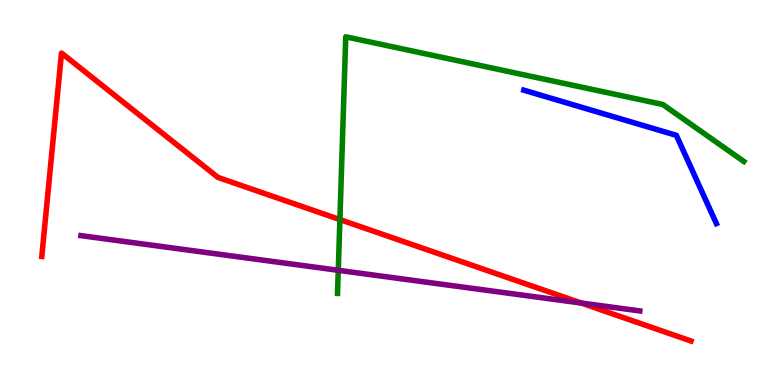[{'lines': ['blue', 'red'], 'intersections': []}, {'lines': ['green', 'red'], 'intersections': [{'x': 4.39, 'y': 4.3}]}, {'lines': ['purple', 'red'], 'intersections': [{'x': 7.5, 'y': 2.13}]}, {'lines': ['blue', 'green'], 'intersections': []}, {'lines': ['blue', 'purple'], 'intersections': []}, {'lines': ['green', 'purple'], 'intersections': [{'x': 4.36, 'y': 2.98}]}]